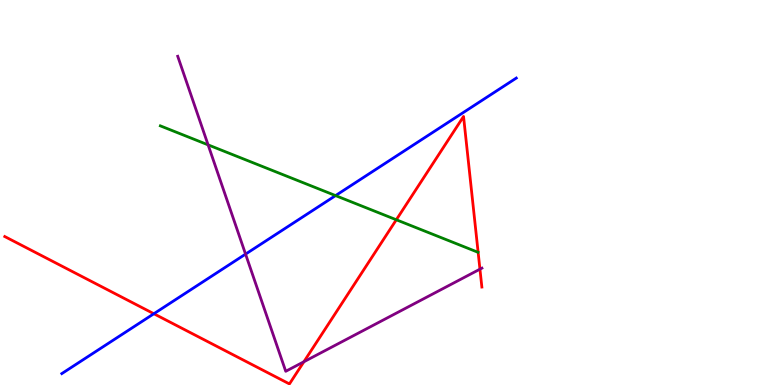[{'lines': ['blue', 'red'], 'intersections': [{'x': 1.99, 'y': 1.85}]}, {'lines': ['green', 'red'], 'intersections': [{'x': 5.11, 'y': 4.29}]}, {'lines': ['purple', 'red'], 'intersections': [{'x': 3.92, 'y': 0.604}, {'x': 6.19, 'y': 3.01}]}, {'lines': ['blue', 'green'], 'intersections': [{'x': 4.33, 'y': 4.92}]}, {'lines': ['blue', 'purple'], 'intersections': [{'x': 3.17, 'y': 3.4}]}, {'lines': ['green', 'purple'], 'intersections': [{'x': 2.69, 'y': 6.24}]}]